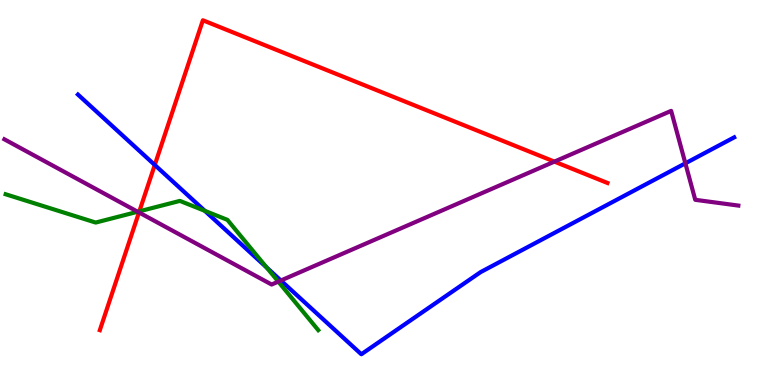[{'lines': ['blue', 'red'], 'intersections': [{'x': 2.0, 'y': 5.71}]}, {'lines': ['green', 'red'], 'intersections': [{'x': 1.8, 'y': 4.51}]}, {'lines': ['purple', 'red'], 'intersections': [{'x': 1.79, 'y': 4.48}, {'x': 7.15, 'y': 5.8}]}, {'lines': ['blue', 'green'], 'intersections': [{'x': 2.64, 'y': 4.52}, {'x': 3.44, 'y': 3.05}]}, {'lines': ['blue', 'purple'], 'intersections': [{'x': 3.62, 'y': 2.71}, {'x': 8.84, 'y': 5.76}]}, {'lines': ['green', 'purple'], 'intersections': [{'x': 1.78, 'y': 4.5}, {'x': 3.59, 'y': 2.68}]}]